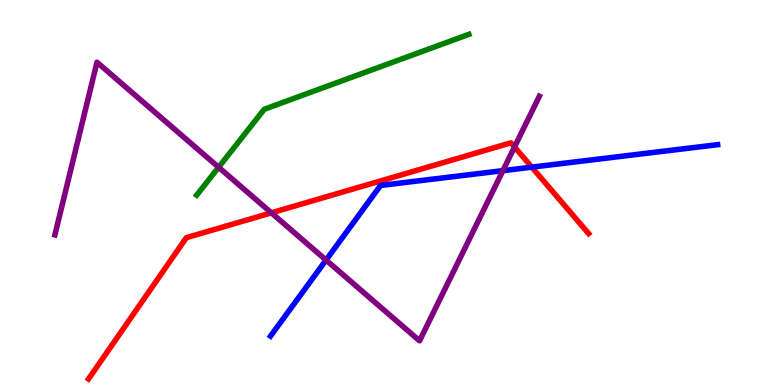[{'lines': ['blue', 'red'], 'intersections': [{'x': 6.86, 'y': 5.66}]}, {'lines': ['green', 'red'], 'intersections': []}, {'lines': ['purple', 'red'], 'intersections': [{'x': 3.5, 'y': 4.47}, {'x': 6.64, 'y': 6.18}]}, {'lines': ['blue', 'green'], 'intersections': []}, {'lines': ['blue', 'purple'], 'intersections': [{'x': 4.21, 'y': 3.25}, {'x': 6.49, 'y': 5.57}]}, {'lines': ['green', 'purple'], 'intersections': [{'x': 2.82, 'y': 5.66}]}]